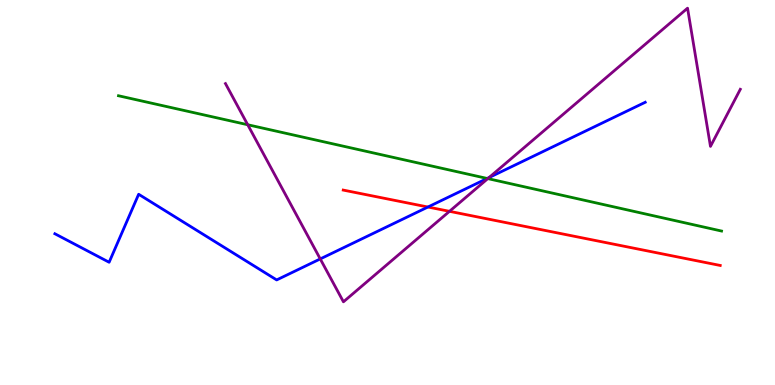[{'lines': ['blue', 'red'], 'intersections': [{'x': 5.52, 'y': 4.62}]}, {'lines': ['green', 'red'], 'intersections': []}, {'lines': ['purple', 'red'], 'intersections': [{'x': 5.8, 'y': 4.51}]}, {'lines': ['blue', 'green'], 'intersections': [{'x': 6.29, 'y': 5.36}]}, {'lines': ['blue', 'purple'], 'intersections': [{'x': 4.13, 'y': 3.27}, {'x': 6.31, 'y': 5.39}]}, {'lines': ['green', 'purple'], 'intersections': [{'x': 3.2, 'y': 6.76}, {'x': 6.29, 'y': 5.36}]}]